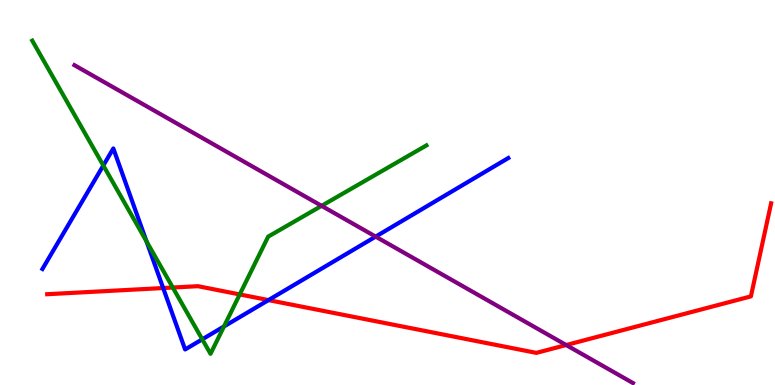[{'lines': ['blue', 'red'], 'intersections': [{'x': 2.11, 'y': 2.52}, {'x': 3.46, 'y': 2.21}]}, {'lines': ['green', 'red'], 'intersections': [{'x': 2.23, 'y': 2.53}, {'x': 3.09, 'y': 2.35}]}, {'lines': ['purple', 'red'], 'intersections': [{'x': 7.31, 'y': 1.04}]}, {'lines': ['blue', 'green'], 'intersections': [{'x': 1.33, 'y': 5.7}, {'x': 1.89, 'y': 3.73}, {'x': 2.61, 'y': 1.19}, {'x': 2.89, 'y': 1.52}]}, {'lines': ['blue', 'purple'], 'intersections': [{'x': 4.85, 'y': 3.85}]}, {'lines': ['green', 'purple'], 'intersections': [{'x': 4.15, 'y': 4.65}]}]